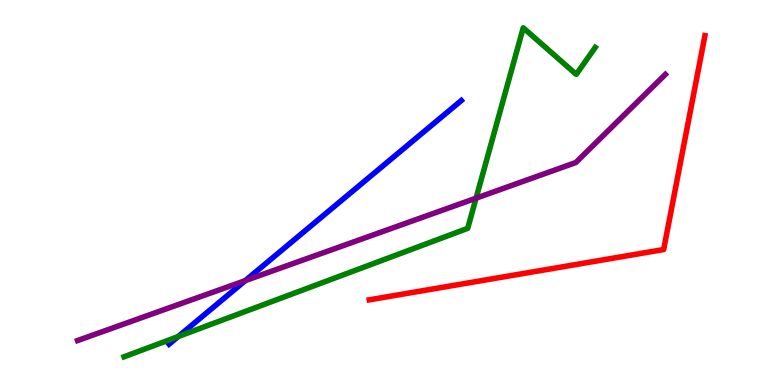[{'lines': ['blue', 'red'], 'intersections': []}, {'lines': ['green', 'red'], 'intersections': []}, {'lines': ['purple', 'red'], 'intersections': []}, {'lines': ['blue', 'green'], 'intersections': [{'x': 2.3, 'y': 1.26}]}, {'lines': ['blue', 'purple'], 'intersections': [{'x': 3.16, 'y': 2.71}]}, {'lines': ['green', 'purple'], 'intersections': [{'x': 6.14, 'y': 4.85}]}]